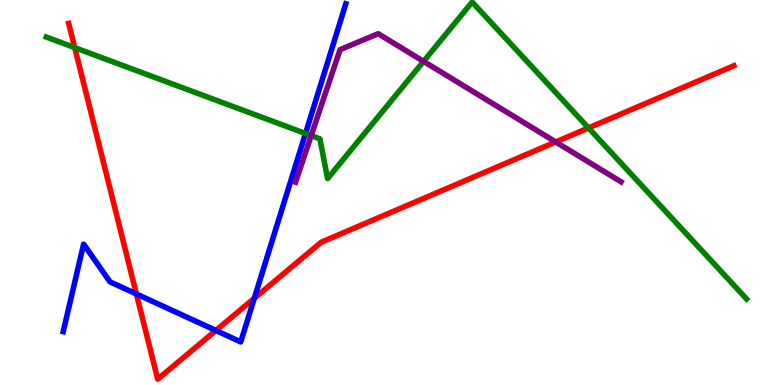[{'lines': ['blue', 'red'], 'intersections': [{'x': 1.76, 'y': 2.36}, {'x': 2.79, 'y': 1.42}, {'x': 3.28, 'y': 2.25}]}, {'lines': ['green', 'red'], 'intersections': [{'x': 0.964, 'y': 8.76}, {'x': 7.59, 'y': 6.68}]}, {'lines': ['purple', 'red'], 'intersections': [{'x': 7.17, 'y': 6.31}]}, {'lines': ['blue', 'green'], 'intersections': [{'x': 3.94, 'y': 6.53}]}, {'lines': ['blue', 'purple'], 'intersections': []}, {'lines': ['green', 'purple'], 'intersections': [{'x': 4.02, 'y': 6.48}, {'x': 5.47, 'y': 8.41}]}]